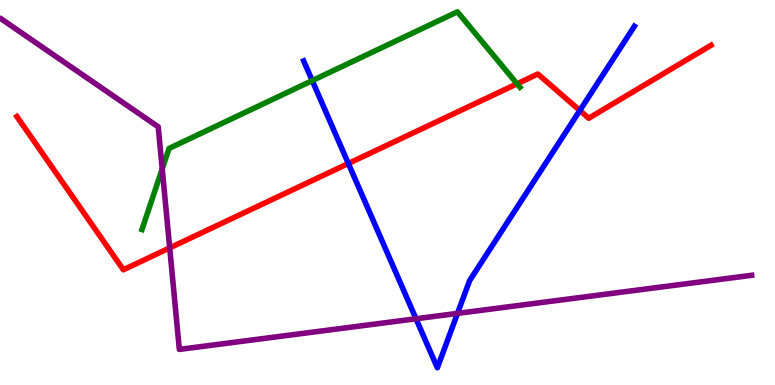[{'lines': ['blue', 'red'], 'intersections': [{'x': 4.49, 'y': 5.75}, {'x': 7.48, 'y': 7.13}]}, {'lines': ['green', 'red'], 'intersections': [{'x': 6.67, 'y': 7.82}]}, {'lines': ['purple', 'red'], 'intersections': [{'x': 2.19, 'y': 3.56}]}, {'lines': ['blue', 'green'], 'intersections': [{'x': 4.03, 'y': 7.91}]}, {'lines': ['blue', 'purple'], 'intersections': [{'x': 5.37, 'y': 1.72}, {'x': 5.9, 'y': 1.86}]}, {'lines': ['green', 'purple'], 'intersections': [{'x': 2.09, 'y': 5.61}]}]